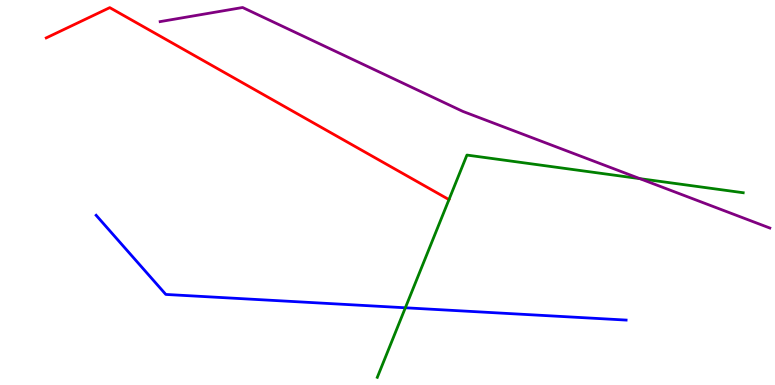[{'lines': ['blue', 'red'], 'intersections': []}, {'lines': ['green', 'red'], 'intersections': []}, {'lines': ['purple', 'red'], 'intersections': []}, {'lines': ['blue', 'green'], 'intersections': [{'x': 5.23, 'y': 2.01}]}, {'lines': ['blue', 'purple'], 'intersections': []}, {'lines': ['green', 'purple'], 'intersections': [{'x': 8.26, 'y': 5.36}]}]